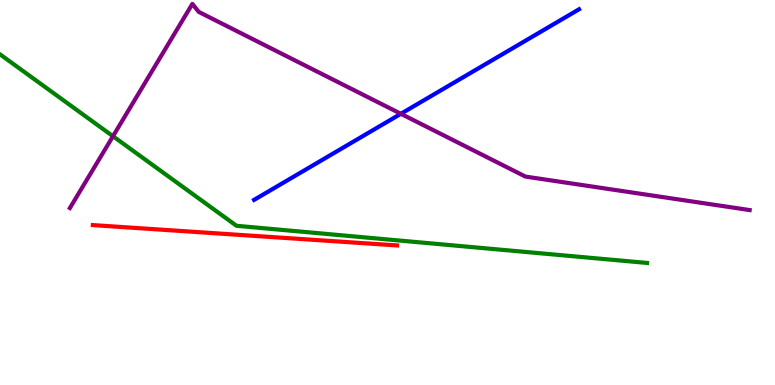[{'lines': ['blue', 'red'], 'intersections': []}, {'lines': ['green', 'red'], 'intersections': []}, {'lines': ['purple', 'red'], 'intersections': []}, {'lines': ['blue', 'green'], 'intersections': []}, {'lines': ['blue', 'purple'], 'intersections': [{'x': 5.17, 'y': 7.04}]}, {'lines': ['green', 'purple'], 'intersections': [{'x': 1.46, 'y': 6.46}]}]